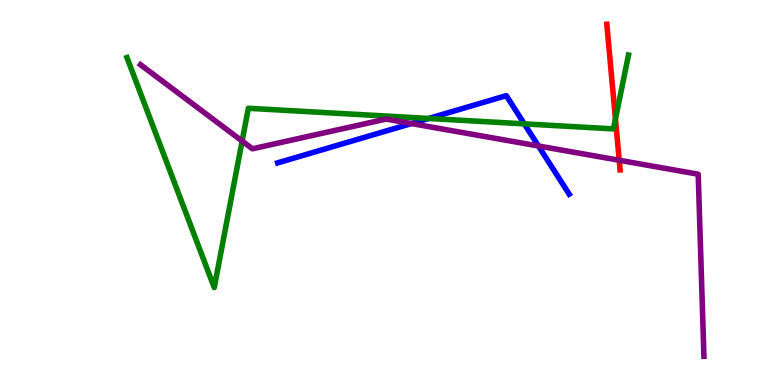[{'lines': ['blue', 'red'], 'intersections': []}, {'lines': ['green', 'red'], 'intersections': [{'x': 7.94, 'y': 6.91}]}, {'lines': ['purple', 'red'], 'intersections': [{'x': 7.99, 'y': 5.84}]}, {'lines': ['blue', 'green'], 'intersections': [{'x': 5.53, 'y': 6.92}, {'x': 6.77, 'y': 6.78}]}, {'lines': ['blue', 'purple'], 'intersections': [{'x': 5.31, 'y': 6.79}, {'x': 6.95, 'y': 6.21}]}, {'lines': ['green', 'purple'], 'intersections': [{'x': 3.12, 'y': 6.34}]}]